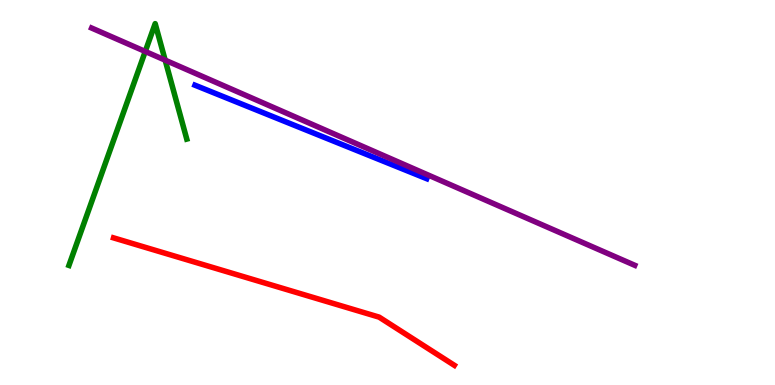[{'lines': ['blue', 'red'], 'intersections': []}, {'lines': ['green', 'red'], 'intersections': []}, {'lines': ['purple', 'red'], 'intersections': []}, {'lines': ['blue', 'green'], 'intersections': []}, {'lines': ['blue', 'purple'], 'intersections': []}, {'lines': ['green', 'purple'], 'intersections': [{'x': 1.87, 'y': 8.66}, {'x': 2.13, 'y': 8.44}]}]